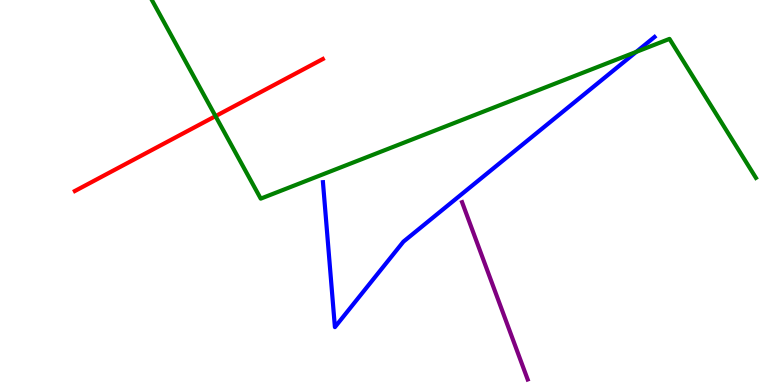[{'lines': ['blue', 'red'], 'intersections': []}, {'lines': ['green', 'red'], 'intersections': [{'x': 2.78, 'y': 6.98}]}, {'lines': ['purple', 'red'], 'intersections': []}, {'lines': ['blue', 'green'], 'intersections': [{'x': 8.21, 'y': 8.65}]}, {'lines': ['blue', 'purple'], 'intersections': []}, {'lines': ['green', 'purple'], 'intersections': []}]